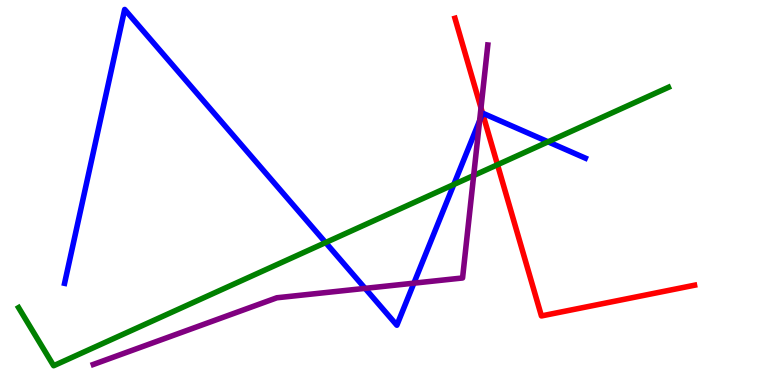[{'lines': ['blue', 'red'], 'intersections': [{'x': 6.23, 'y': 7.06}]}, {'lines': ['green', 'red'], 'intersections': [{'x': 6.42, 'y': 5.72}]}, {'lines': ['purple', 'red'], 'intersections': [{'x': 6.21, 'y': 7.2}]}, {'lines': ['blue', 'green'], 'intersections': [{'x': 4.2, 'y': 3.7}, {'x': 5.86, 'y': 5.21}, {'x': 7.07, 'y': 6.32}]}, {'lines': ['blue', 'purple'], 'intersections': [{'x': 4.71, 'y': 2.51}, {'x': 5.34, 'y': 2.65}, {'x': 6.19, 'y': 6.87}]}, {'lines': ['green', 'purple'], 'intersections': [{'x': 6.11, 'y': 5.44}]}]